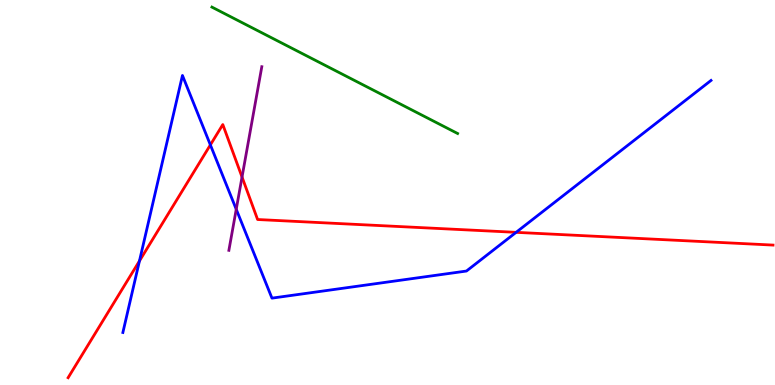[{'lines': ['blue', 'red'], 'intersections': [{'x': 1.8, 'y': 3.22}, {'x': 2.71, 'y': 6.24}, {'x': 6.66, 'y': 3.97}]}, {'lines': ['green', 'red'], 'intersections': []}, {'lines': ['purple', 'red'], 'intersections': [{'x': 3.12, 'y': 5.4}]}, {'lines': ['blue', 'green'], 'intersections': []}, {'lines': ['blue', 'purple'], 'intersections': [{'x': 3.05, 'y': 4.56}]}, {'lines': ['green', 'purple'], 'intersections': []}]